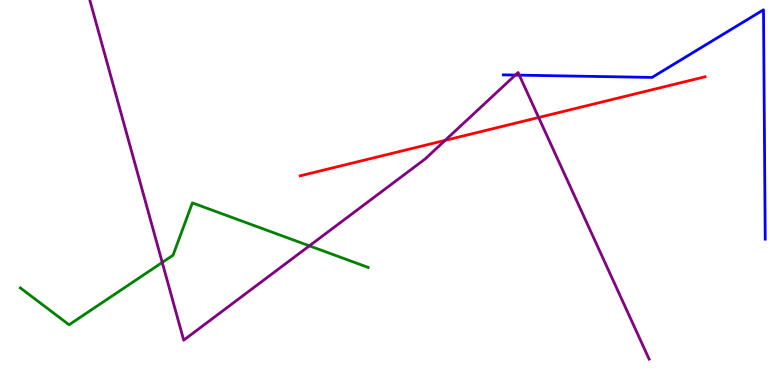[{'lines': ['blue', 'red'], 'intersections': []}, {'lines': ['green', 'red'], 'intersections': []}, {'lines': ['purple', 'red'], 'intersections': [{'x': 5.74, 'y': 6.35}, {'x': 6.95, 'y': 6.95}]}, {'lines': ['blue', 'green'], 'intersections': []}, {'lines': ['blue', 'purple'], 'intersections': [{'x': 6.65, 'y': 8.05}, {'x': 6.7, 'y': 8.05}]}, {'lines': ['green', 'purple'], 'intersections': [{'x': 2.09, 'y': 3.18}, {'x': 3.99, 'y': 3.61}]}]